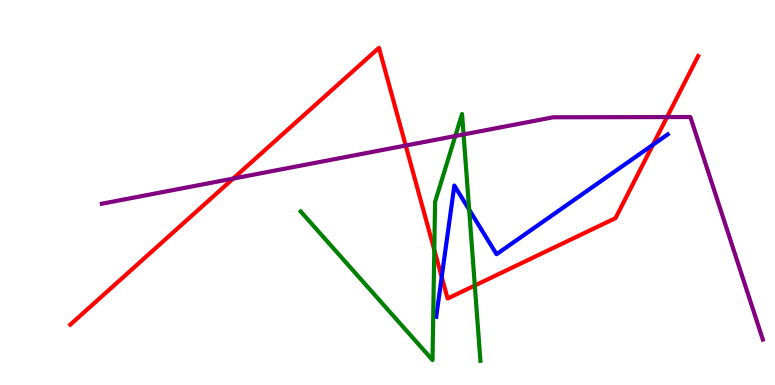[{'lines': ['blue', 'red'], 'intersections': [{'x': 5.7, 'y': 2.81}, {'x': 8.42, 'y': 6.24}]}, {'lines': ['green', 'red'], 'intersections': [{'x': 5.6, 'y': 3.51}, {'x': 6.13, 'y': 2.58}]}, {'lines': ['purple', 'red'], 'intersections': [{'x': 3.01, 'y': 5.36}, {'x': 5.23, 'y': 6.22}, {'x': 8.61, 'y': 6.96}]}, {'lines': ['blue', 'green'], 'intersections': [{'x': 6.05, 'y': 4.55}]}, {'lines': ['blue', 'purple'], 'intersections': []}, {'lines': ['green', 'purple'], 'intersections': [{'x': 5.87, 'y': 6.47}, {'x': 5.98, 'y': 6.51}]}]